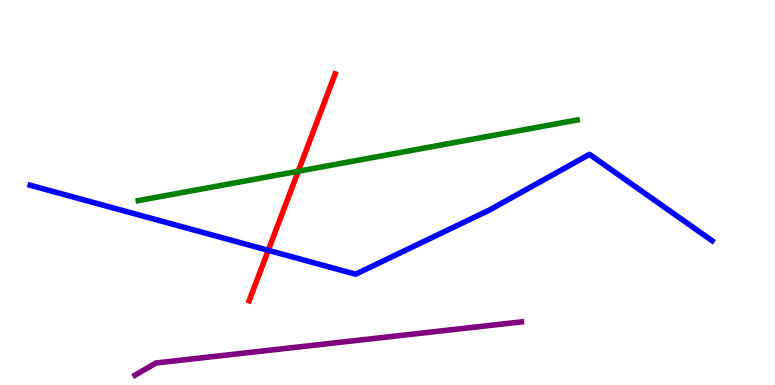[{'lines': ['blue', 'red'], 'intersections': [{'x': 3.46, 'y': 3.5}]}, {'lines': ['green', 'red'], 'intersections': [{'x': 3.85, 'y': 5.55}]}, {'lines': ['purple', 'red'], 'intersections': []}, {'lines': ['blue', 'green'], 'intersections': []}, {'lines': ['blue', 'purple'], 'intersections': []}, {'lines': ['green', 'purple'], 'intersections': []}]